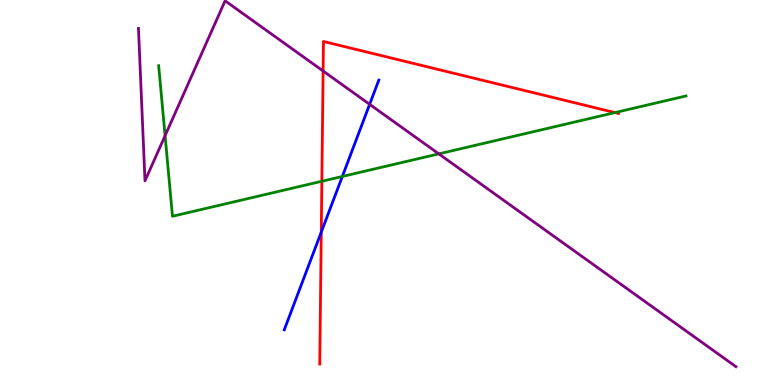[{'lines': ['blue', 'red'], 'intersections': [{'x': 4.15, 'y': 3.97}]}, {'lines': ['green', 'red'], 'intersections': [{'x': 4.15, 'y': 5.29}, {'x': 7.94, 'y': 7.08}]}, {'lines': ['purple', 'red'], 'intersections': [{'x': 4.17, 'y': 8.16}]}, {'lines': ['blue', 'green'], 'intersections': [{'x': 4.42, 'y': 5.42}]}, {'lines': ['blue', 'purple'], 'intersections': [{'x': 4.77, 'y': 7.29}]}, {'lines': ['green', 'purple'], 'intersections': [{'x': 2.13, 'y': 6.48}, {'x': 5.66, 'y': 6.0}]}]